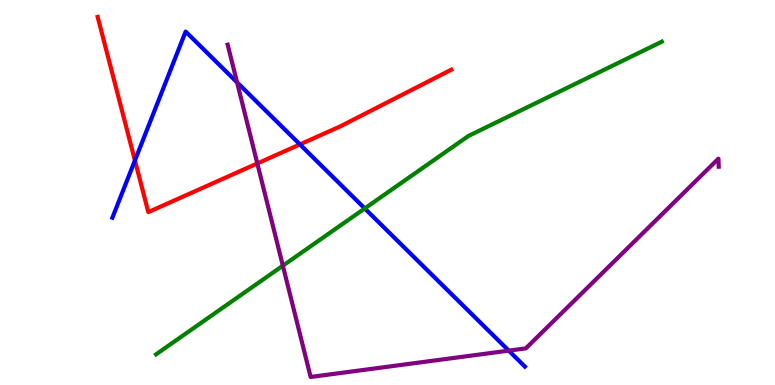[{'lines': ['blue', 'red'], 'intersections': [{'x': 1.74, 'y': 5.83}, {'x': 3.87, 'y': 6.25}]}, {'lines': ['green', 'red'], 'intersections': []}, {'lines': ['purple', 'red'], 'intersections': [{'x': 3.32, 'y': 5.75}]}, {'lines': ['blue', 'green'], 'intersections': [{'x': 4.71, 'y': 4.59}]}, {'lines': ['blue', 'purple'], 'intersections': [{'x': 3.06, 'y': 7.86}, {'x': 6.56, 'y': 0.893}]}, {'lines': ['green', 'purple'], 'intersections': [{'x': 3.65, 'y': 3.1}]}]